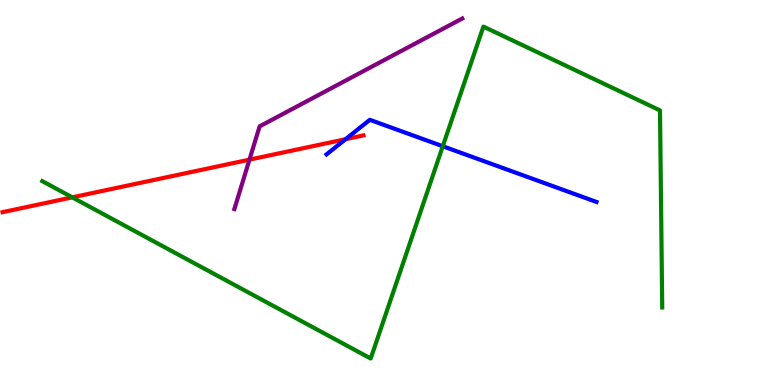[{'lines': ['blue', 'red'], 'intersections': [{'x': 4.46, 'y': 6.38}]}, {'lines': ['green', 'red'], 'intersections': [{'x': 0.932, 'y': 4.87}]}, {'lines': ['purple', 'red'], 'intersections': [{'x': 3.22, 'y': 5.85}]}, {'lines': ['blue', 'green'], 'intersections': [{'x': 5.71, 'y': 6.2}]}, {'lines': ['blue', 'purple'], 'intersections': []}, {'lines': ['green', 'purple'], 'intersections': []}]